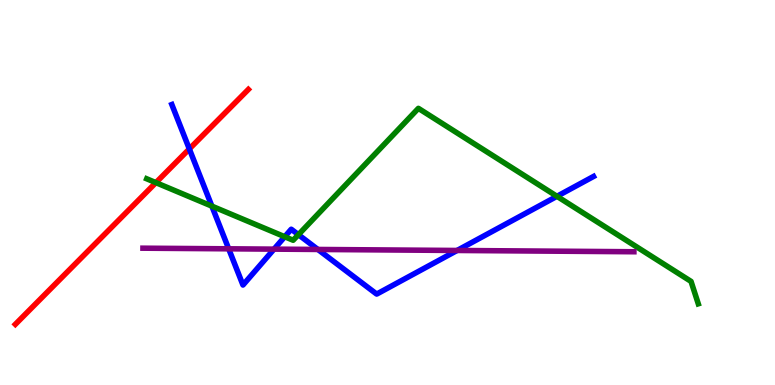[{'lines': ['blue', 'red'], 'intersections': [{'x': 2.44, 'y': 6.13}]}, {'lines': ['green', 'red'], 'intersections': [{'x': 2.01, 'y': 5.26}]}, {'lines': ['purple', 'red'], 'intersections': []}, {'lines': ['blue', 'green'], 'intersections': [{'x': 2.73, 'y': 4.65}, {'x': 3.67, 'y': 3.85}, {'x': 3.85, 'y': 3.9}, {'x': 7.19, 'y': 4.9}]}, {'lines': ['blue', 'purple'], 'intersections': [{'x': 2.95, 'y': 3.54}, {'x': 3.54, 'y': 3.53}, {'x': 4.1, 'y': 3.52}, {'x': 5.9, 'y': 3.49}]}, {'lines': ['green', 'purple'], 'intersections': []}]